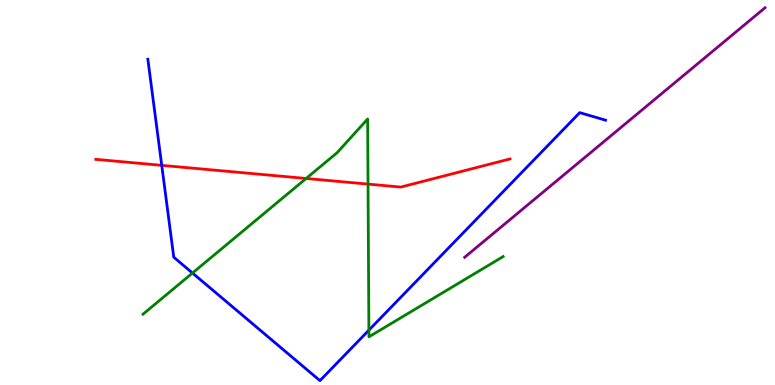[{'lines': ['blue', 'red'], 'intersections': [{'x': 2.09, 'y': 5.71}]}, {'lines': ['green', 'red'], 'intersections': [{'x': 3.95, 'y': 5.36}, {'x': 4.75, 'y': 5.22}]}, {'lines': ['purple', 'red'], 'intersections': []}, {'lines': ['blue', 'green'], 'intersections': [{'x': 2.48, 'y': 2.91}, {'x': 4.76, 'y': 1.42}]}, {'lines': ['blue', 'purple'], 'intersections': []}, {'lines': ['green', 'purple'], 'intersections': []}]